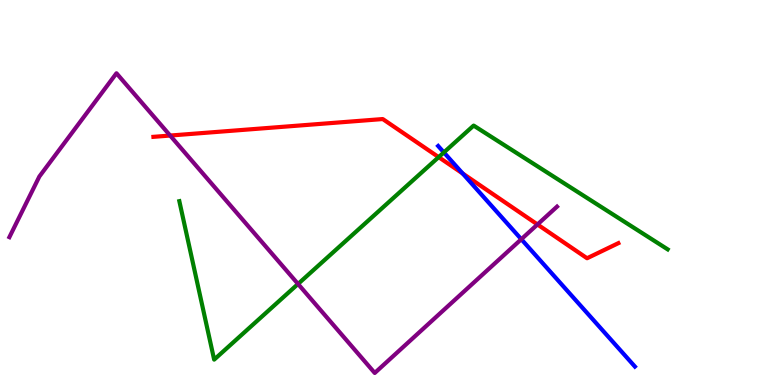[{'lines': ['blue', 'red'], 'intersections': [{'x': 5.97, 'y': 5.49}]}, {'lines': ['green', 'red'], 'intersections': [{'x': 5.66, 'y': 5.92}]}, {'lines': ['purple', 'red'], 'intersections': [{'x': 2.2, 'y': 6.48}, {'x': 6.94, 'y': 4.17}]}, {'lines': ['blue', 'green'], 'intersections': [{'x': 5.73, 'y': 6.04}]}, {'lines': ['blue', 'purple'], 'intersections': [{'x': 6.73, 'y': 3.79}]}, {'lines': ['green', 'purple'], 'intersections': [{'x': 3.85, 'y': 2.62}]}]